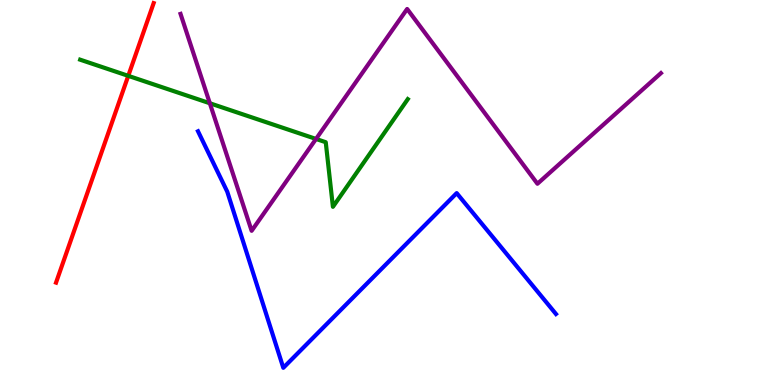[{'lines': ['blue', 'red'], 'intersections': []}, {'lines': ['green', 'red'], 'intersections': [{'x': 1.65, 'y': 8.03}]}, {'lines': ['purple', 'red'], 'intersections': []}, {'lines': ['blue', 'green'], 'intersections': []}, {'lines': ['blue', 'purple'], 'intersections': []}, {'lines': ['green', 'purple'], 'intersections': [{'x': 2.71, 'y': 7.32}, {'x': 4.08, 'y': 6.39}]}]